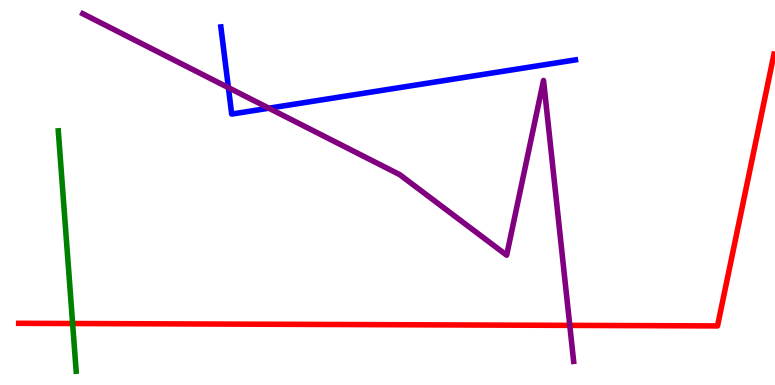[{'lines': ['blue', 'red'], 'intersections': []}, {'lines': ['green', 'red'], 'intersections': [{'x': 0.937, 'y': 1.6}]}, {'lines': ['purple', 'red'], 'intersections': [{'x': 7.35, 'y': 1.55}]}, {'lines': ['blue', 'green'], 'intersections': []}, {'lines': ['blue', 'purple'], 'intersections': [{'x': 2.95, 'y': 7.72}, {'x': 3.47, 'y': 7.19}]}, {'lines': ['green', 'purple'], 'intersections': []}]